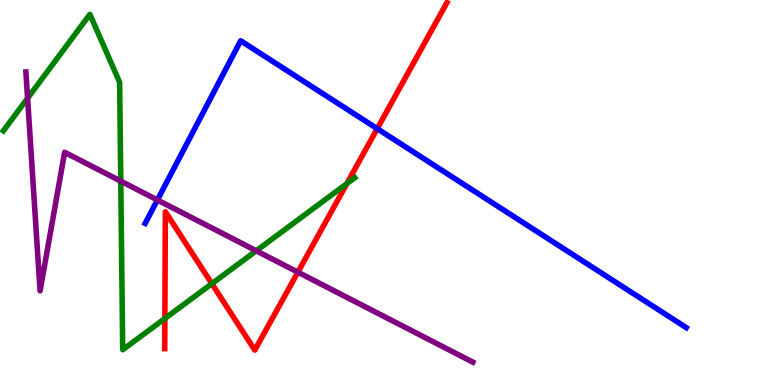[{'lines': ['blue', 'red'], 'intersections': [{'x': 4.87, 'y': 6.66}]}, {'lines': ['green', 'red'], 'intersections': [{'x': 2.13, 'y': 1.73}, {'x': 2.73, 'y': 2.63}, {'x': 4.48, 'y': 5.23}]}, {'lines': ['purple', 'red'], 'intersections': [{'x': 3.84, 'y': 2.93}]}, {'lines': ['blue', 'green'], 'intersections': []}, {'lines': ['blue', 'purple'], 'intersections': [{'x': 2.03, 'y': 4.81}]}, {'lines': ['green', 'purple'], 'intersections': [{'x': 0.356, 'y': 7.45}, {'x': 1.56, 'y': 5.3}, {'x': 3.31, 'y': 3.49}]}]